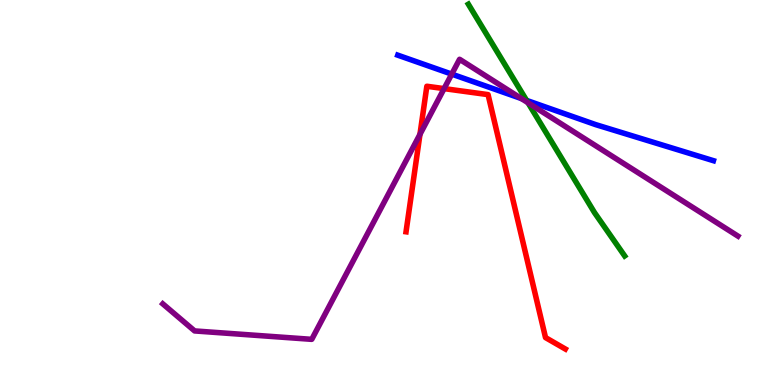[{'lines': ['blue', 'red'], 'intersections': []}, {'lines': ['green', 'red'], 'intersections': []}, {'lines': ['purple', 'red'], 'intersections': [{'x': 5.42, 'y': 6.51}, {'x': 5.73, 'y': 7.7}]}, {'lines': ['blue', 'green'], 'intersections': [{'x': 6.79, 'y': 7.39}]}, {'lines': ['blue', 'purple'], 'intersections': [{'x': 5.83, 'y': 8.07}, {'x': 6.73, 'y': 7.44}]}, {'lines': ['green', 'purple'], 'intersections': [{'x': 6.81, 'y': 7.33}]}]